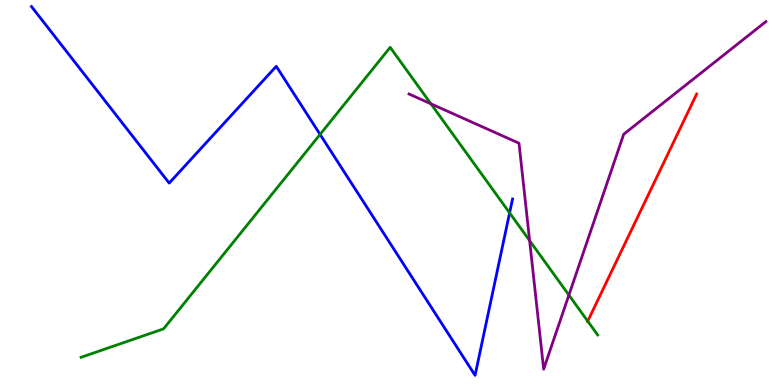[{'lines': ['blue', 'red'], 'intersections': []}, {'lines': ['green', 'red'], 'intersections': [{'x': 7.58, 'y': 1.66}]}, {'lines': ['purple', 'red'], 'intersections': []}, {'lines': ['blue', 'green'], 'intersections': [{'x': 4.13, 'y': 6.51}, {'x': 6.58, 'y': 4.47}]}, {'lines': ['blue', 'purple'], 'intersections': []}, {'lines': ['green', 'purple'], 'intersections': [{'x': 5.56, 'y': 7.3}, {'x': 6.83, 'y': 3.75}, {'x': 7.34, 'y': 2.34}]}]